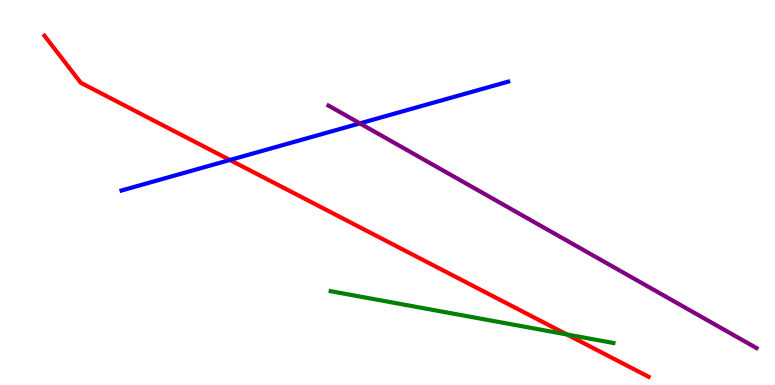[{'lines': ['blue', 'red'], 'intersections': [{'x': 2.97, 'y': 5.84}]}, {'lines': ['green', 'red'], 'intersections': [{'x': 7.31, 'y': 1.31}]}, {'lines': ['purple', 'red'], 'intersections': []}, {'lines': ['blue', 'green'], 'intersections': []}, {'lines': ['blue', 'purple'], 'intersections': [{'x': 4.64, 'y': 6.8}]}, {'lines': ['green', 'purple'], 'intersections': []}]